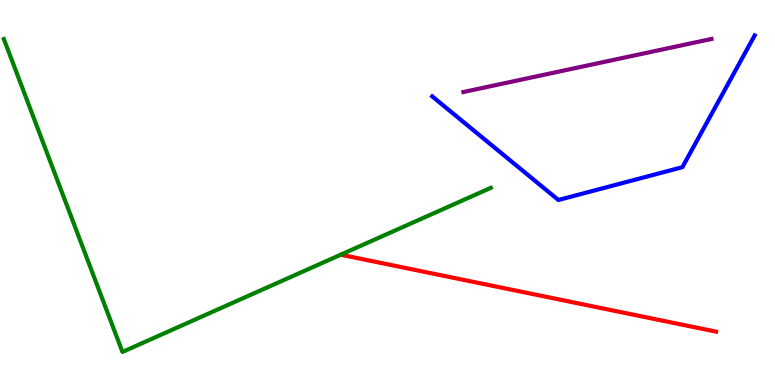[{'lines': ['blue', 'red'], 'intersections': []}, {'lines': ['green', 'red'], 'intersections': []}, {'lines': ['purple', 'red'], 'intersections': []}, {'lines': ['blue', 'green'], 'intersections': []}, {'lines': ['blue', 'purple'], 'intersections': []}, {'lines': ['green', 'purple'], 'intersections': []}]